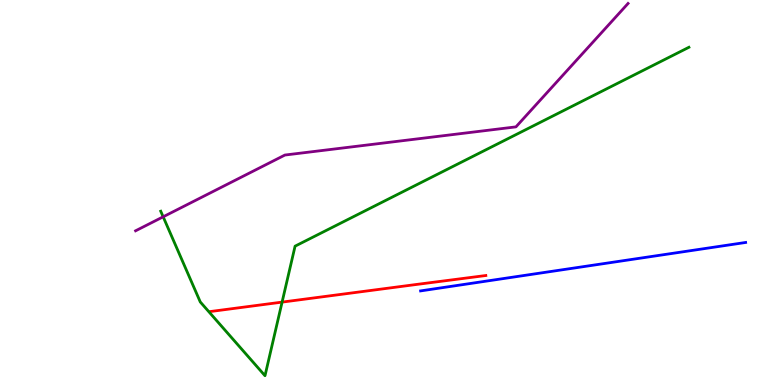[{'lines': ['blue', 'red'], 'intersections': []}, {'lines': ['green', 'red'], 'intersections': [{'x': 3.64, 'y': 2.15}]}, {'lines': ['purple', 'red'], 'intersections': []}, {'lines': ['blue', 'green'], 'intersections': []}, {'lines': ['blue', 'purple'], 'intersections': []}, {'lines': ['green', 'purple'], 'intersections': [{'x': 2.11, 'y': 4.37}]}]